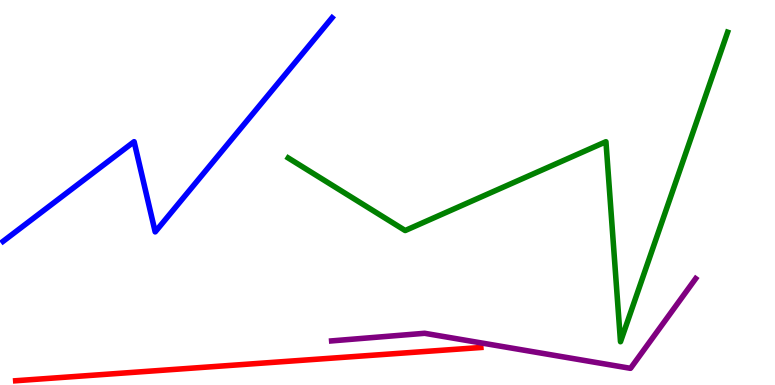[{'lines': ['blue', 'red'], 'intersections': []}, {'lines': ['green', 'red'], 'intersections': []}, {'lines': ['purple', 'red'], 'intersections': []}, {'lines': ['blue', 'green'], 'intersections': []}, {'lines': ['blue', 'purple'], 'intersections': []}, {'lines': ['green', 'purple'], 'intersections': []}]